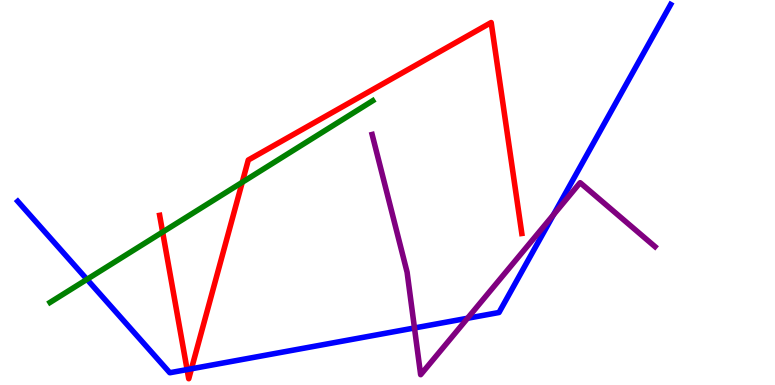[{'lines': ['blue', 'red'], 'intersections': [{'x': 2.41, 'y': 0.401}, {'x': 2.47, 'y': 0.421}]}, {'lines': ['green', 'red'], 'intersections': [{'x': 2.1, 'y': 3.97}, {'x': 3.13, 'y': 5.27}]}, {'lines': ['purple', 'red'], 'intersections': []}, {'lines': ['blue', 'green'], 'intersections': [{'x': 1.12, 'y': 2.74}]}, {'lines': ['blue', 'purple'], 'intersections': [{'x': 5.35, 'y': 1.48}, {'x': 6.03, 'y': 1.73}, {'x': 7.14, 'y': 4.42}]}, {'lines': ['green', 'purple'], 'intersections': []}]